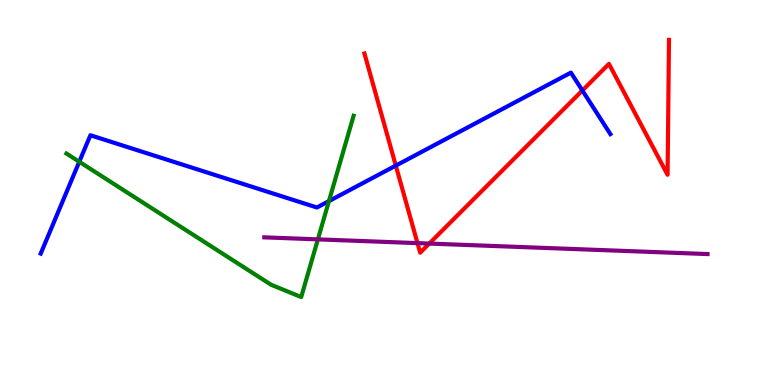[{'lines': ['blue', 'red'], 'intersections': [{'x': 5.11, 'y': 5.7}, {'x': 7.51, 'y': 7.65}]}, {'lines': ['green', 'red'], 'intersections': []}, {'lines': ['purple', 'red'], 'intersections': [{'x': 5.39, 'y': 3.69}, {'x': 5.54, 'y': 3.67}]}, {'lines': ['blue', 'green'], 'intersections': [{'x': 1.02, 'y': 5.8}, {'x': 4.24, 'y': 4.78}]}, {'lines': ['blue', 'purple'], 'intersections': []}, {'lines': ['green', 'purple'], 'intersections': [{'x': 4.1, 'y': 3.78}]}]